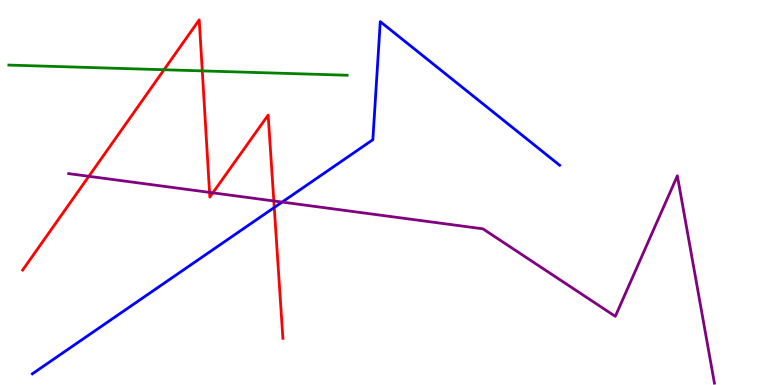[{'lines': ['blue', 'red'], 'intersections': [{'x': 3.54, 'y': 4.61}]}, {'lines': ['green', 'red'], 'intersections': [{'x': 2.12, 'y': 8.19}, {'x': 2.61, 'y': 8.16}]}, {'lines': ['purple', 'red'], 'intersections': [{'x': 1.15, 'y': 5.42}, {'x': 2.7, 'y': 5.0}, {'x': 2.75, 'y': 4.99}, {'x': 3.53, 'y': 4.78}]}, {'lines': ['blue', 'green'], 'intersections': []}, {'lines': ['blue', 'purple'], 'intersections': [{'x': 3.64, 'y': 4.75}]}, {'lines': ['green', 'purple'], 'intersections': []}]